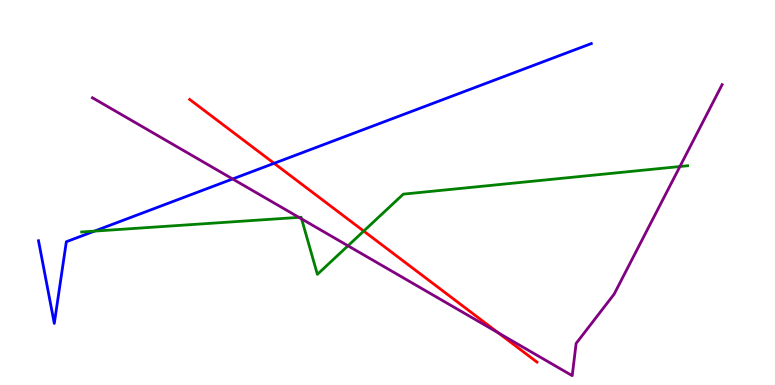[{'lines': ['blue', 'red'], 'intersections': [{'x': 3.54, 'y': 5.76}]}, {'lines': ['green', 'red'], 'intersections': [{'x': 4.69, 'y': 4.0}]}, {'lines': ['purple', 'red'], 'intersections': [{'x': 6.43, 'y': 1.35}]}, {'lines': ['blue', 'green'], 'intersections': [{'x': 1.22, 'y': 4.0}]}, {'lines': ['blue', 'purple'], 'intersections': [{'x': 3.0, 'y': 5.35}]}, {'lines': ['green', 'purple'], 'intersections': [{'x': 3.86, 'y': 4.35}, {'x': 3.89, 'y': 4.31}, {'x': 4.49, 'y': 3.62}, {'x': 8.77, 'y': 5.67}]}]